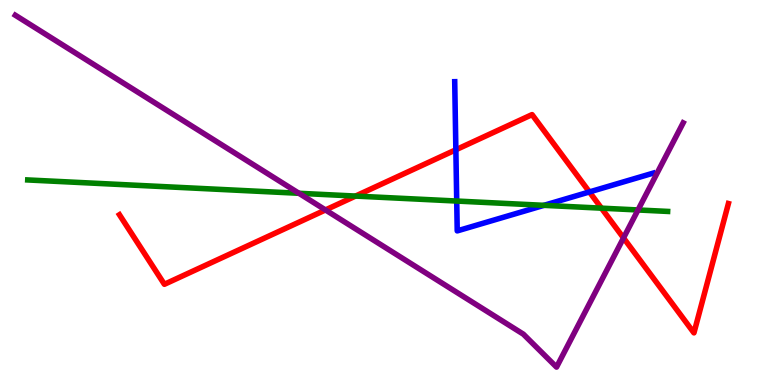[{'lines': ['blue', 'red'], 'intersections': [{'x': 5.88, 'y': 6.11}, {'x': 7.61, 'y': 5.01}]}, {'lines': ['green', 'red'], 'intersections': [{'x': 4.59, 'y': 4.91}, {'x': 7.76, 'y': 4.59}]}, {'lines': ['purple', 'red'], 'intersections': [{'x': 4.2, 'y': 4.55}, {'x': 8.05, 'y': 3.82}]}, {'lines': ['blue', 'green'], 'intersections': [{'x': 5.89, 'y': 4.78}, {'x': 7.02, 'y': 4.67}]}, {'lines': ['blue', 'purple'], 'intersections': []}, {'lines': ['green', 'purple'], 'intersections': [{'x': 3.86, 'y': 4.98}, {'x': 8.23, 'y': 4.55}]}]